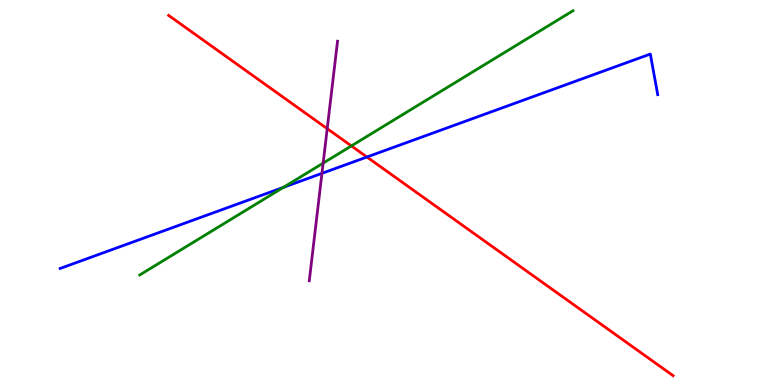[{'lines': ['blue', 'red'], 'intersections': [{'x': 4.73, 'y': 5.92}]}, {'lines': ['green', 'red'], 'intersections': [{'x': 4.53, 'y': 6.21}]}, {'lines': ['purple', 'red'], 'intersections': [{'x': 4.22, 'y': 6.66}]}, {'lines': ['blue', 'green'], 'intersections': [{'x': 3.66, 'y': 5.13}]}, {'lines': ['blue', 'purple'], 'intersections': [{'x': 4.15, 'y': 5.5}]}, {'lines': ['green', 'purple'], 'intersections': [{'x': 4.17, 'y': 5.76}]}]